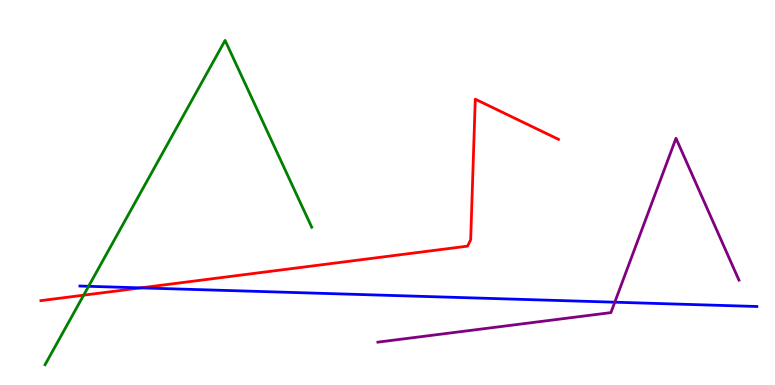[{'lines': ['blue', 'red'], 'intersections': [{'x': 1.82, 'y': 2.52}]}, {'lines': ['green', 'red'], 'intersections': [{'x': 1.08, 'y': 2.33}]}, {'lines': ['purple', 'red'], 'intersections': []}, {'lines': ['blue', 'green'], 'intersections': [{'x': 1.14, 'y': 2.56}]}, {'lines': ['blue', 'purple'], 'intersections': [{'x': 7.93, 'y': 2.15}]}, {'lines': ['green', 'purple'], 'intersections': []}]